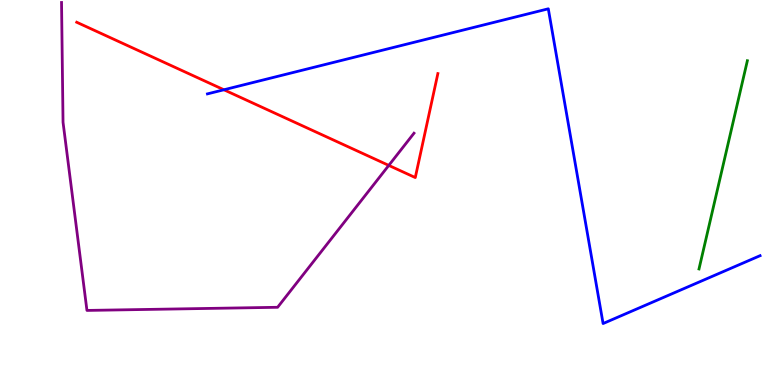[{'lines': ['blue', 'red'], 'intersections': [{'x': 2.89, 'y': 7.67}]}, {'lines': ['green', 'red'], 'intersections': []}, {'lines': ['purple', 'red'], 'intersections': [{'x': 5.02, 'y': 5.7}]}, {'lines': ['blue', 'green'], 'intersections': []}, {'lines': ['blue', 'purple'], 'intersections': []}, {'lines': ['green', 'purple'], 'intersections': []}]